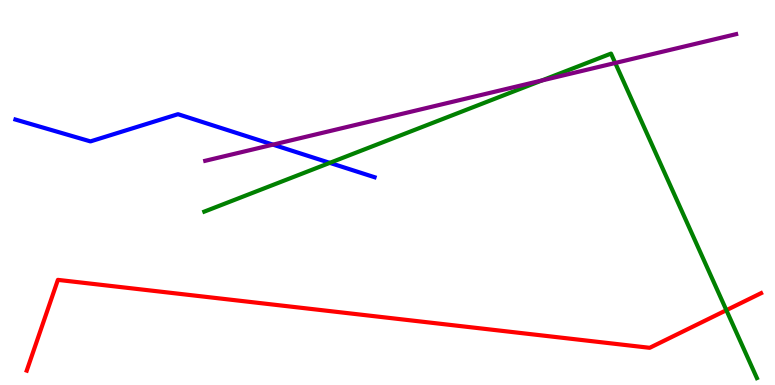[{'lines': ['blue', 'red'], 'intersections': []}, {'lines': ['green', 'red'], 'intersections': [{'x': 9.37, 'y': 1.94}]}, {'lines': ['purple', 'red'], 'intersections': []}, {'lines': ['blue', 'green'], 'intersections': [{'x': 4.26, 'y': 5.77}]}, {'lines': ['blue', 'purple'], 'intersections': [{'x': 3.52, 'y': 6.24}]}, {'lines': ['green', 'purple'], 'intersections': [{'x': 6.99, 'y': 7.91}, {'x': 7.94, 'y': 8.36}]}]